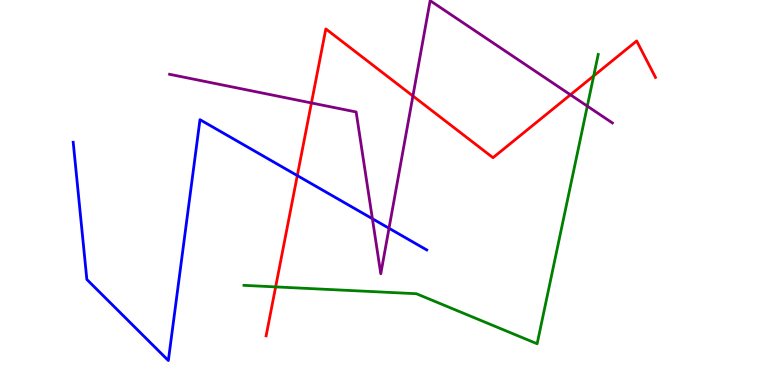[{'lines': ['blue', 'red'], 'intersections': [{'x': 3.84, 'y': 5.44}]}, {'lines': ['green', 'red'], 'intersections': [{'x': 3.56, 'y': 2.55}, {'x': 7.66, 'y': 8.03}]}, {'lines': ['purple', 'red'], 'intersections': [{'x': 4.02, 'y': 7.33}, {'x': 5.33, 'y': 7.51}, {'x': 7.36, 'y': 7.54}]}, {'lines': ['blue', 'green'], 'intersections': []}, {'lines': ['blue', 'purple'], 'intersections': [{'x': 4.81, 'y': 4.32}, {'x': 5.02, 'y': 4.07}]}, {'lines': ['green', 'purple'], 'intersections': [{'x': 7.58, 'y': 7.24}]}]